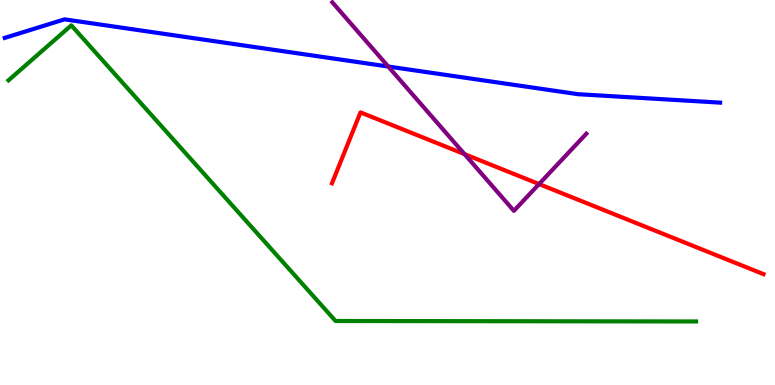[{'lines': ['blue', 'red'], 'intersections': []}, {'lines': ['green', 'red'], 'intersections': []}, {'lines': ['purple', 'red'], 'intersections': [{'x': 5.99, 'y': 6.0}, {'x': 6.96, 'y': 5.22}]}, {'lines': ['blue', 'green'], 'intersections': []}, {'lines': ['blue', 'purple'], 'intersections': [{'x': 5.01, 'y': 8.27}]}, {'lines': ['green', 'purple'], 'intersections': []}]